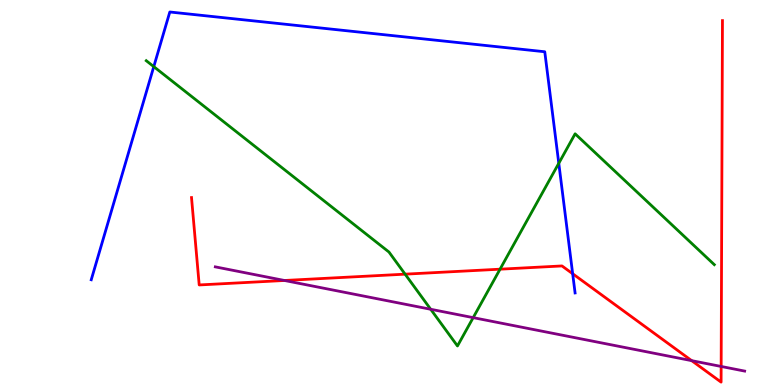[{'lines': ['blue', 'red'], 'intersections': [{'x': 7.39, 'y': 2.89}]}, {'lines': ['green', 'red'], 'intersections': [{'x': 5.23, 'y': 2.88}, {'x': 6.45, 'y': 3.01}]}, {'lines': ['purple', 'red'], 'intersections': [{'x': 3.67, 'y': 2.71}, {'x': 8.93, 'y': 0.632}, {'x': 9.31, 'y': 0.482}]}, {'lines': ['blue', 'green'], 'intersections': [{'x': 1.98, 'y': 8.27}, {'x': 7.21, 'y': 5.76}]}, {'lines': ['blue', 'purple'], 'intersections': []}, {'lines': ['green', 'purple'], 'intersections': [{'x': 5.56, 'y': 1.97}, {'x': 6.11, 'y': 1.75}]}]